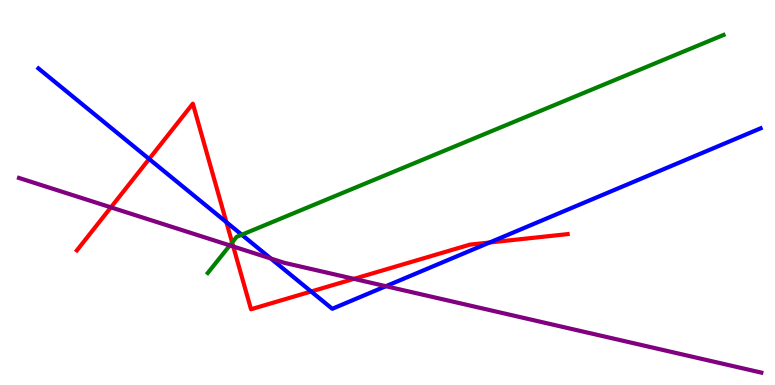[{'lines': ['blue', 'red'], 'intersections': [{'x': 1.92, 'y': 5.87}, {'x': 2.92, 'y': 4.23}, {'x': 4.01, 'y': 2.43}, {'x': 6.32, 'y': 3.7}]}, {'lines': ['green', 'red'], 'intersections': [{'x': 3.0, 'y': 3.7}]}, {'lines': ['purple', 'red'], 'intersections': [{'x': 1.43, 'y': 4.61}, {'x': 3.01, 'y': 3.6}, {'x': 4.57, 'y': 2.76}]}, {'lines': ['blue', 'green'], 'intersections': [{'x': 3.12, 'y': 3.9}]}, {'lines': ['blue', 'purple'], 'intersections': [{'x': 3.49, 'y': 3.29}, {'x': 4.98, 'y': 2.57}]}, {'lines': ['green', 'purple'], 'intersections': [{'x': 2.97, 'y': 3.63}]}]